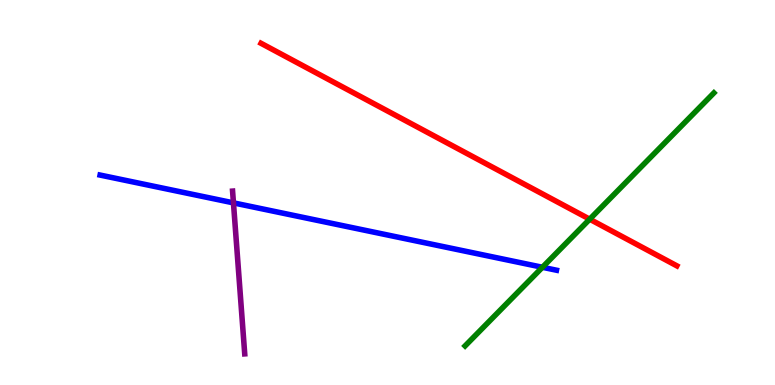[{'lines': ['blue', 'red'], 'intersections': []}, {'lines': ['green', 'red'], 'intersections': [{'x': 7.61, 'y': 4.31}]}, {'lines': ['purple', 'red'], 'intersections': []}, {'lines': ['blue', 'green'], 'intersections': [{'x': 7.0, 'y': 3.06}]}, {'lines': ['blue', 'purple'], 'intersections': [{'x': 3.01, 'y': 4.73}]}, {'lines': ['green', 'purple'], 'intersections': []}]